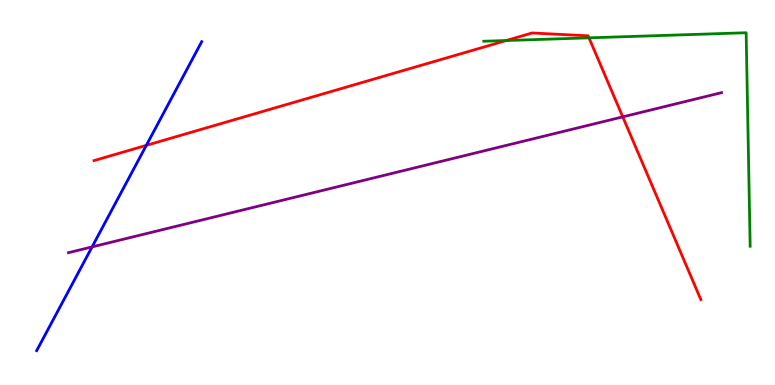[{'lines': ['blue', 'red'], 'intersections': [{'x': 1.89, 'y': 6.22}]}, {'lines': ['green', 'red'], 'intersections': [{'x': 6.53, 'y': 8.95}, {'x': 7.6, 'y': 9.02}]}, {'lines': ['purple', 'red'], 'intersections': [{'x': 8.04, 'y': 6.96}]}, {'lines': ['blue', 'green'], 'intersections': []}, {'lines': ['blue', 'purple'], 'intersections': [{'x': 1.19, 'y': 3.59}]}, {'lines': ['green', 'purple'], 'intersections': []}]